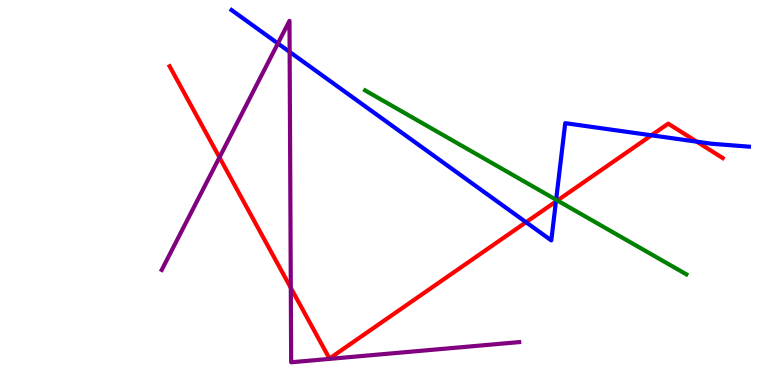[{'lines': ['blue', 'red'], 'intersections': [{'x': 6.79, 'y': 4.23}, {'x': 7.17, 'y': 4.77}, {'x': 8.41, 'y': 6.49}, {'x': 8.99, 'y': 6.32}]}, {'lines': ['green', 'red'], 'intersections': [{'x': 7.19, 'y': 4.79}]}, {'lines': ['purple', 'red'], 'intersections': [{'x': 2.83, 'y': 5.91}, {'x': 3.75, 'y': 2.52}]}, {'lines': ['blue', 'green'], 'intersections': [{'x': 7.18, 'y': 4.81}]}, {'lines': ['blue', 'purple'], 'intersections': [{'x': 3.59, 'y': 8.87}, {'x': 3.74, 'y': 8.65}]}, {'lines': ['green', 'purple'], 'intersections': []}]